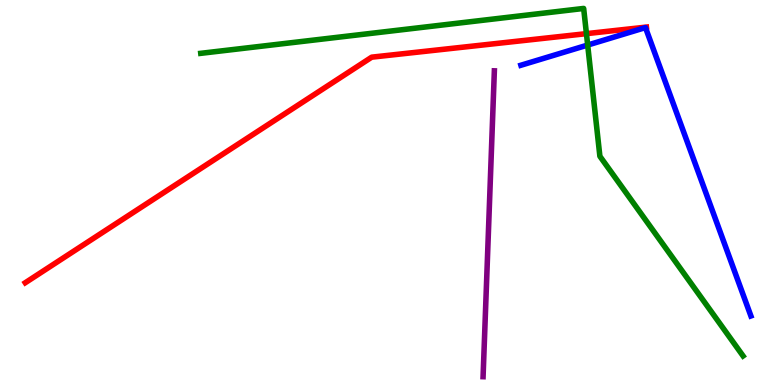[{'lines': ['blue', 'red'], 'intersections': []}, {'lines': ['green', 'red'], 'intersections': [{'x': 7.57, 'y': 9.13}]}, {'lines': ['purple', 'red'], 'intersections': []}, {'lines': ['blue', 'green'], 'intersections': [{'x': 7.58, 'y': 8.83}]}, {'lines': ['blue', 'purple'], 'intersections': []}, {'lines': ['green', 'purple'], 'intersections': []}]